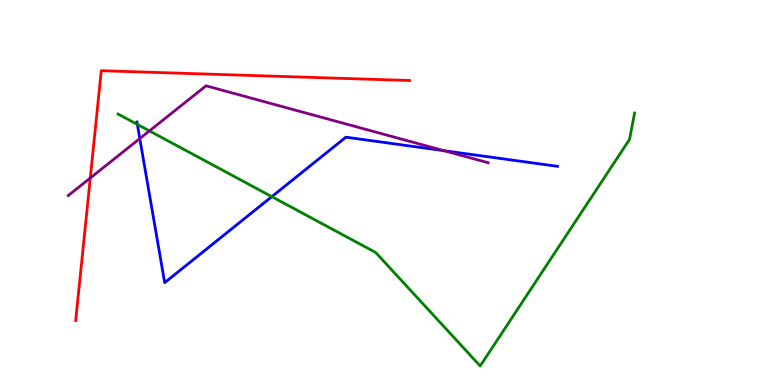[{'lines': ['blue', 'red'], 'intersections': []}, {'lines': ['green', 'red'], 'intersections': []}, {'lines': ['purple', 'red'], 'intersections': [{'x': 1.16, 'y': 5.38}]}, {'lines': ['blue', 'green'], 'intersections': [{'x': 1.77, 'y': 6.77}, {'x': 3.51, 'y': 4.89}]}, {'lines': ['blue', 'purple'], 'intersections': [{'x': 1.8, 'y': 6.4}, {'x': 5.73, 'y': 6.09}]}, {'lines': ['green', 'purple'], 'intersections': [{'x': 1.93, 'y': 6.6}]}]